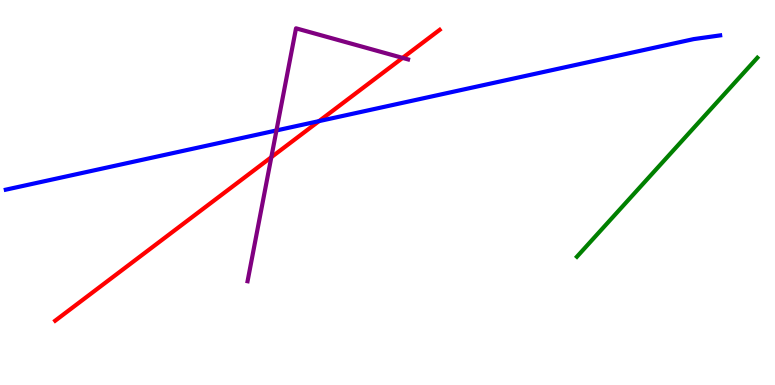[{'lines': ['blue', 'red'], 'intersections': [{'x': 4.12, 'y': 6.85}]}, {'lines': ['green', 'red'], 'intersections': []}, {'lines': ['purple', 'red'], 'intersections': [{'x': 3.5, 'y': 5.92}, {'x': 5.19, 'y': 8.5}]}, {'lines': ['blue', 'green'], 'intersections': []}, {'lines': ['blue', 'purple'], 'intersections': [{'x': 3.57, 'y': 6.61}]}, {'lines': ['green', 'purple'], 'intersections': []}]